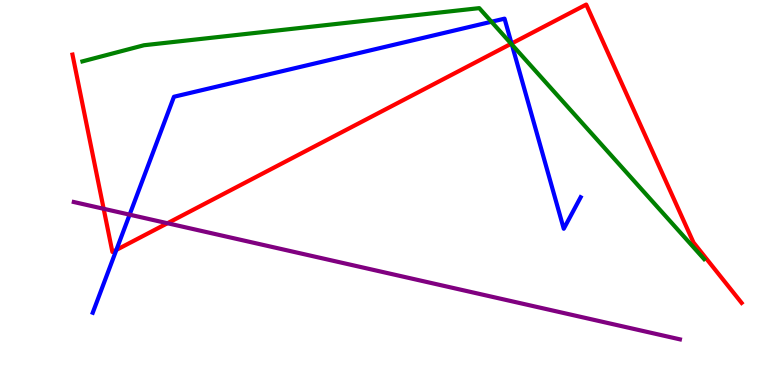[{'lines': ['blue', 'red'], 'intersections': [{'x': 1.5, 'y': 3.51}, {'x': 6.6, 'y': 8.87}]}, {'lines': ['green', 'red'], 'intersections': [{'x': 6.6, 'y': 8.86}]}, {'lines': ['purple', 'red'], 'intersections': [{'x': 1.34, 'y': 4.58}, {'x': 2.16, 'y': 4.2}]}, {'lines': ['blue', 'green'], 'intersections': [{'x': 6.34, 'y': 9.44}, {'x': 6.6, 'y': 8.84}]}, {'lines': ['blue', 'purple'], 'intersections': [{'x': 1.67, 'y': 4.42}]}, {'lines': ['green', 'purple'], 'intersections': []}]